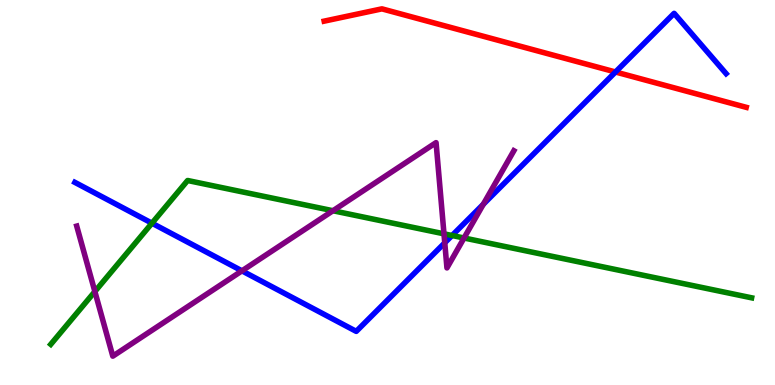[{'lines': ['blue', 'red'], 'intersections': [{'x': 7.94, 'y': 8.13}]}, {'lines': ['green', 'red'], 'intersections': []}, {'lines': ['purple', 'red'], 'intersections': []}, {'lines': ['blue', 'green'], 'intersections': [{'x': 1.96, 'y': 4.2}, {'x': 5.83, 'y': 3.88}]}, {'lines': ['blue', 'purple'], 'intersections': [{'x': 3.12, 'y': 2.97}, {'x': 5.74, 'y': 3.69}, {'x': 6.24, 'y': 4.69}]}, {'lines': ['green', 'purple'], 'intersections': [{'x': 1.22, 'y': 2.43}, {'x': 4.3, 'y': 4.53}, {'x': 5.73, 'y': 3.93}, {'x': 5.99, 'y': 3.82}]}]